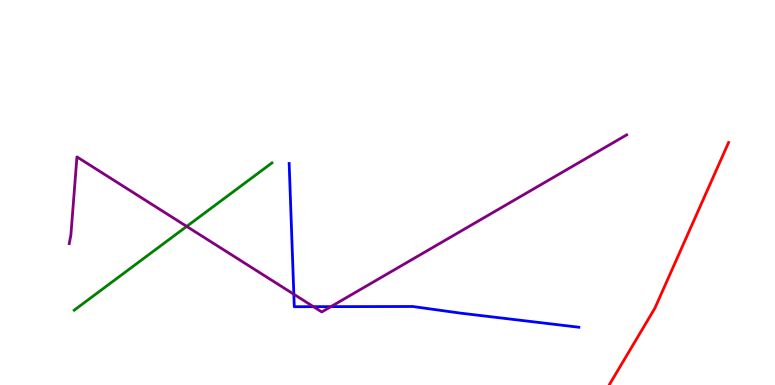[{'lines': ['blue', 'red'], 'intersections': []}, {'lines': ['green', 'red'], 'intersections': []}, {'lines': ['purple', 'red'], 'intersections': []}, {'lines': ['blue', 'green'], 'intersections': []}, {'lines': ['blue', 'purple'], 'intersections': [{'x': 3.79, 'y': 2.36}, {'x': 4.04, 'y': 2.03}, {'x': 4.27, 'y': 2.04}]}, {'lines': ['green', 'purple'], 'intersections': [{'x': 2.41, 'y': 4.12}]}]